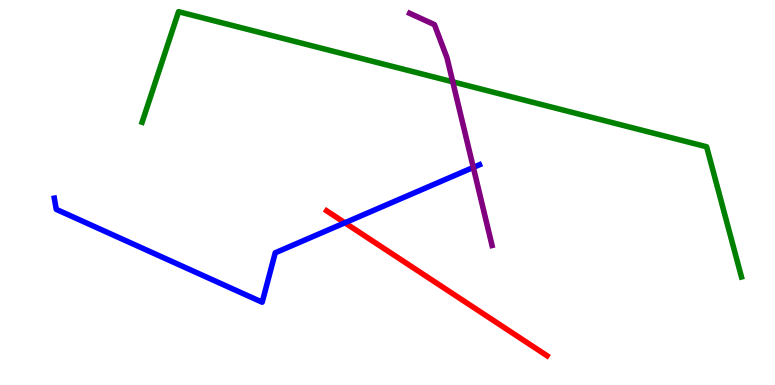[{'lines': ['blue', 'red'], 'intersections': [{'x': 4.45, 'y': 4.21}]}, {'lines': ['green', 'red'], 'intersections': []}, {'lines': ['purple', 'red'], 'intersections': []}, {'lines': ['blue', 'green'], 'intersections': []}, {'lines': ['blue', 'purple'], 'intersections': [{'x': 6.11, 'y': 5.65}]}, {'lines': ['green', 'purple'], 'intersections': [{'x': 5.84, 'y': 7.87}]}]